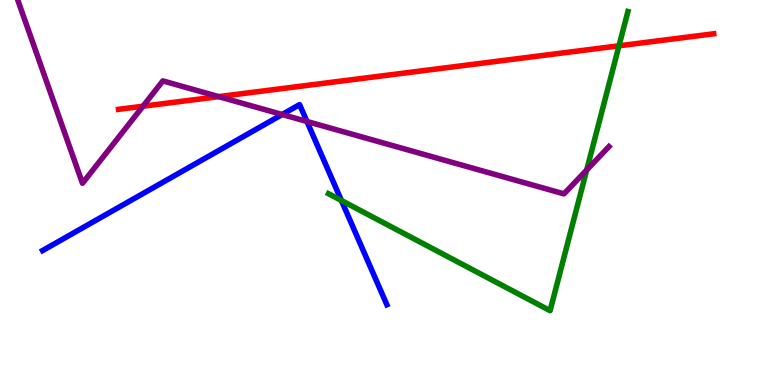[{'lines': ['blue', 'red'], 'intersections': []}, {'lines': ['green', 'red'], 'intersections': [{'x': 7.99, 'y': 8.81}]}, {'lines': ['purple', 'red'], 'intersections': [{'x': 1.84, 'y': 7.24}, {'x': 2.82, 'y': 7.49}]}, {'lines': ['blue', 'green'], 'intersections': [{'x': 4.41, 'y': 4.79}]}, {'lines': ['blue', 'purple'], 'intersections': [{'x': 3.64, 'y': 7.03}, {'x': 3.96, 'y': 6.84}]}, {'lines': ['green', 'purple'], 'intersections': [{'x': 7.57, 'y': 5.58}]}]